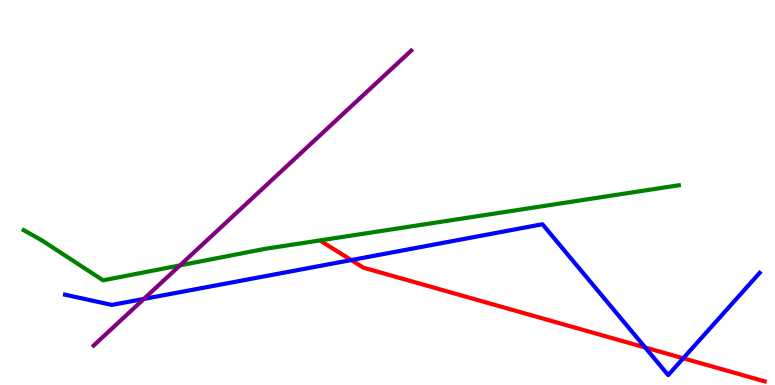[{'lines': ['blue', 'red'], 'intersections': [{'x': 4.53, 'y': 3.25}, {'x': 8.33, 'y': 0.974}, {'x': 8.82, 'y': 0.694}]}, {'lines': ['green', 'red'], 'intersections': []}, {'lines': ['purple', 'red'], 'intersections': []}, {'lines': ['blue', 'green'], 'intersections': []}, {'lines': ['blue', 'purple'], 'intersections': [{'x': 1.86, 'y': 2.24}]}, {'lines': ['green', 'purple'], 'intersections': [{'x': 2.32, 'y': 3.11}]}]